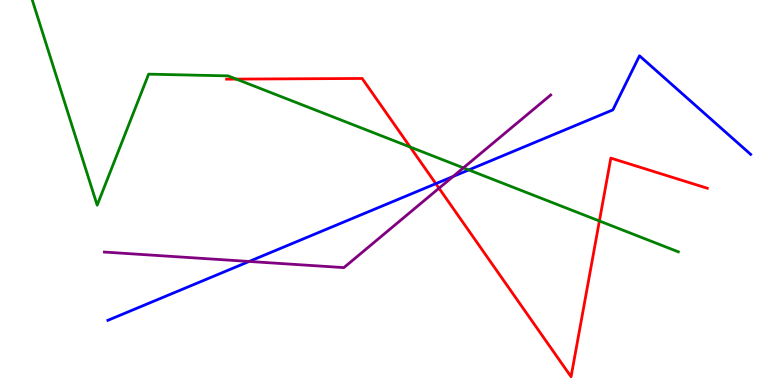[{'lines': ['blue', 'red'], 'intersections': [{'x': 5.62, 'y': 5.23}]}, {'lines': ['green', 'red'], 'intersections': [{'x': 3.05, 'y': 7.95}, {'x': 5.29, 'y': 6.18}, {'x': 7.73, 'y': 4.26}]}, {'lines': ['purple', 'red'], 'intersections': [{'x': 5.66, 'y': 5.11}]}, {'lines': ['blue', 'green'], 'intersections': [{'x': 6.05, 'y': 5.59}]}, {'lines': ['blue', 'purple'], 'intersections': [{'x': 3.21, 'y': 3.21}, {'x': 5.85, 'y': 5.42}]}, {'lines': ['green', 'purple'], 'intersections': [{'x': 5.98, 'y': 5.64}]}]